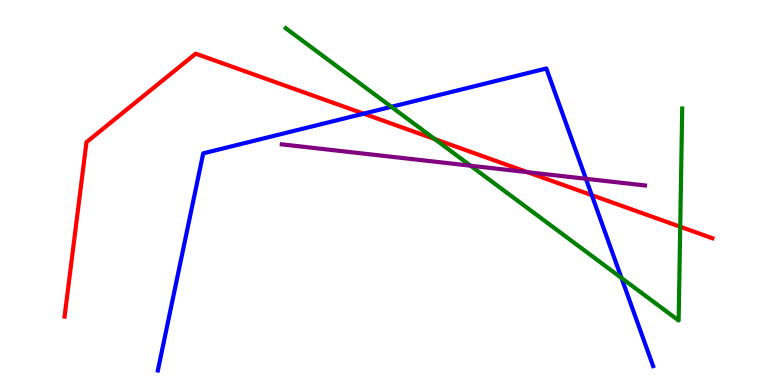[{'lines': ['blue', 'red'], 'intersections': [{'x': 4.69, 'y': 7.05}, {'x': 7.64, 'y': 4.93}]}, {'lines': ['green', 'red'], 'intersections': [{'x': 5.61, 'y': 6.39}, {'x': 8.78, 'y': 4.11}]}, {'lines': ['purple', 'red'], 'intersections': [{'x': 6.8, 'y': 5.53}]}, {'lines': ['blue', 'green'], 'intersections': [{'x': 5.05, 'y': 7.23}, {'x': 8.02, 'y': 2.78}]}, {'lines': ['blue', 'purple'], 'intersections': [{'x': 7.56, 'y': 5.36}]}, {'lines': ['green', 'purple'], 'intersections': [{'x': 6.07, 'y': 5.7}]}]